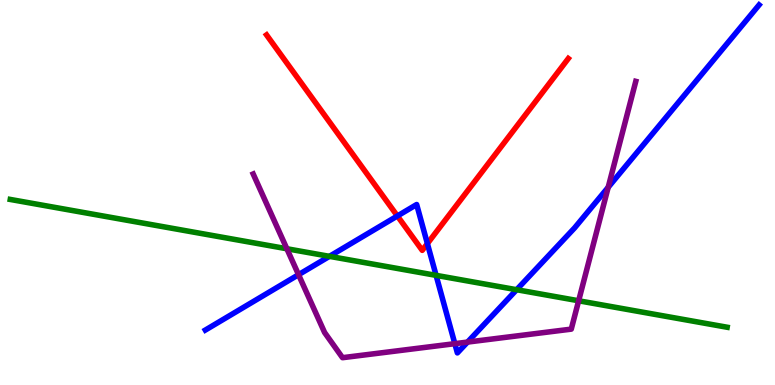[{'lines': ['blue', 'red'], 'intersections': [{'x': 5.13, 'y': 4.39}, {'x': 5.51, 'y': 3.67}]}, {'lines': ['green', 'red'], 'intersections': []}, {'lines': ['purple', 'red'], 'intersections': []}, {'lines': ['blue', 'green'], 'intersections': [{'x': 4.25, 'y': 3.34}, {'x': 5.63, 'y': 2.85}, {'x': 6.67, 'y': 2.47}]}, {'lines': ['blue', 'purple'], 'intersections': [{'x': 3.85, 'y': 2.87}, {'x': 5.87, 'y': 1.07}, {'x': 6.03, 'y': 1.11}, {'x': 7.85, 'y': 5.14}]}, {'lines': ['green', 'purple'], 'intersections': [{'x': 3.7, 'y': 3.54}, {'x': 7.47, 'y': 2.19}]}]